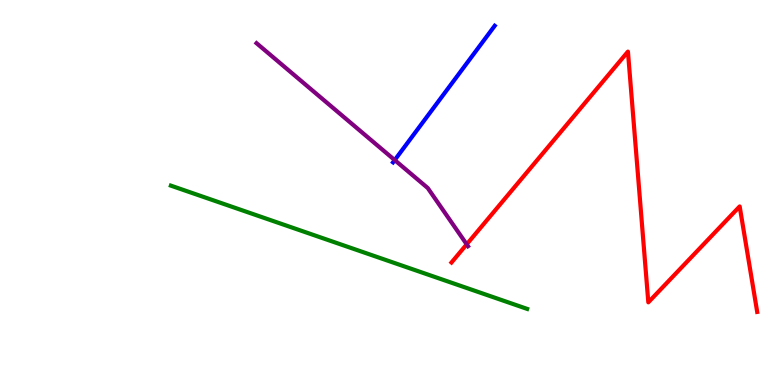[{'lines': ['blue', 'red'], 'intersections': []}, {'lines': ['green', 'red'], 'intersections': []}, {'lines': ['purple', 'red'], 'intersections': [{'x': 6.02, 'y': 3.65}]}, {'lines': ['blue', 'green'], 'intersections': []}, {'lines': ['blue', 'purple'], 'intersections': [{'x': 5.09, 'y': 5.84}]}, {'lines': ['green', 'purple'], 'intersections': []}]